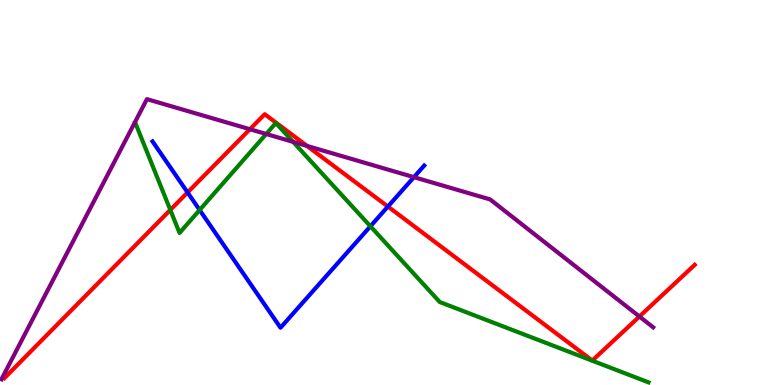[{'lines': ['blue', 'red'], 'intersections': [{'x': 2.42, 'y': 5.0}, {'x': 5.01, 'y': 4.63}]}, {'lines': ['green', 'red'], 'intersections': [{'x': 2.2, 'y': 4.55}]}, {'lines': ['purple', 'red'], 'intersections': [{'x': 3.22, 'y': 6.64}, {'x': 3.96, 'y': 6.21}, {'x': 8.25, 'y': 1.78}]}, {'lines': ['blue', 'green'], 'intersections': [{'x': 2.58, 'y': 4.55}, {'x': 4.78, 'y': 4.12}]}, {'lines': ['blue', 'purple'], 'intersections': [{'x': 5.34, 'y': 5.4}]}, {'lines': ['green', 'purple'], 'intersections': [{'x': 3.44, 'y': 6.52}, {'x': 3.78, 'y': 6.32}]}]